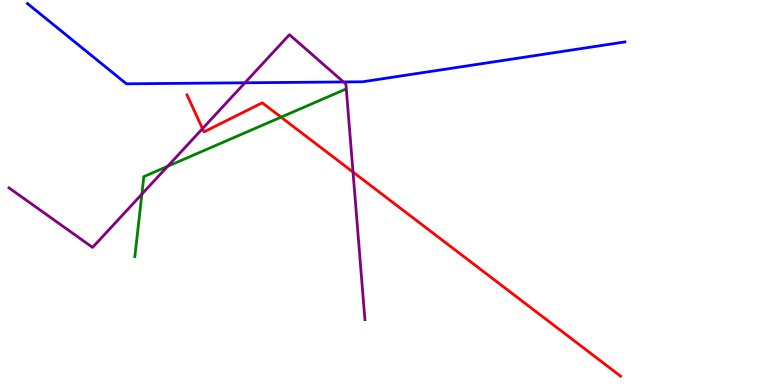[{'lines': ['blue', 'red'], 'intersections': []}, {'lines': ['green', 'red'], 'intersections': [{'x': 3.63, 'y': 6.96}]}, {'lines': ['purple', 'red'], 'intersections': [{'x': 2.61, 'y': 6.66}, {'x': 4.55, 'y': 5.53}]}, {'lines': ['blue', 'green'], 'intersections': []}, {'lines': ['blue', 'purple'], 'intersections': [{'x': 3.16, 'y': 7.85}, {'x': 4.43, 'y': 7.87}]}, {'lines': ['green', 'purple'], 'intersections': [{'x': 1.83, 'y': 4.96}, {'x': 2.16, 'y': 5.68}]}]